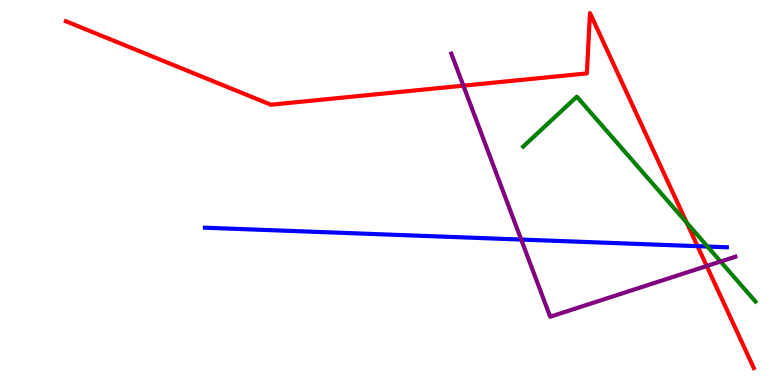[{'lines': ['blue', 'red'], 'intersections': [{'x': 9.0, 'y': 3.61}]}, {'lines': ['green', 'red'], 'intersections': [{'x': 8.86, 'y': 4.22}]}, {'lines': ['purple', 'red'], 'intersections': [{'x': 5.98, 'y': 7.78}, {'x': 9.12, 'y': 3.09}]}, {'lines': ['blue', 'green'], 'intersections': [{'x': 9.13, 'y': 3.6}]}, {'lines': ['blue', 'purple'], 'intersections': [{'x': 6.73, 'y': 3.78}]}, {'lines': ['green', 'purple'], 'intersections': [{'x': 9.3, 'y': 3.21}]}]